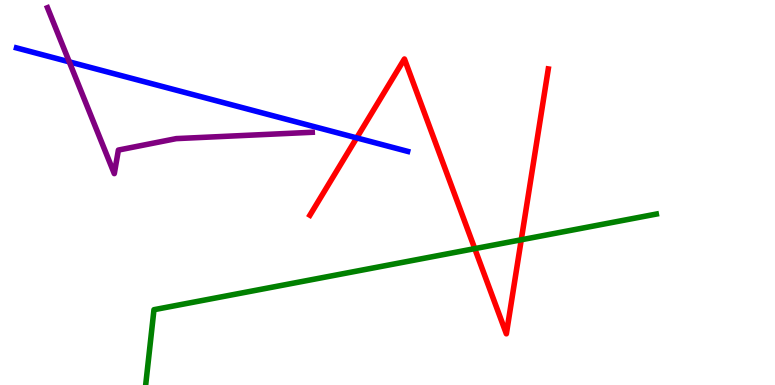[{'lines': ['blue', 'red'], 'intersections': [{'x': 4.6, 'y': 6.42}]}, {'lines': ['green', 'red'], 'intersections': [{'x': 6.13, 'y': 3.54}, {'x': 6.73, 'y': 3.77}]}, {'lines': ['purple', 'red'], 'intersections': []}, {'lines': ['blue', 'green'], 'intersections': []}, {'lines': ['blue', 'purple'], 'intersections': [{'x': 0.894, 'y': 8.39}]}, {'lines': ['green', 'purple'], 'intersections': []}]